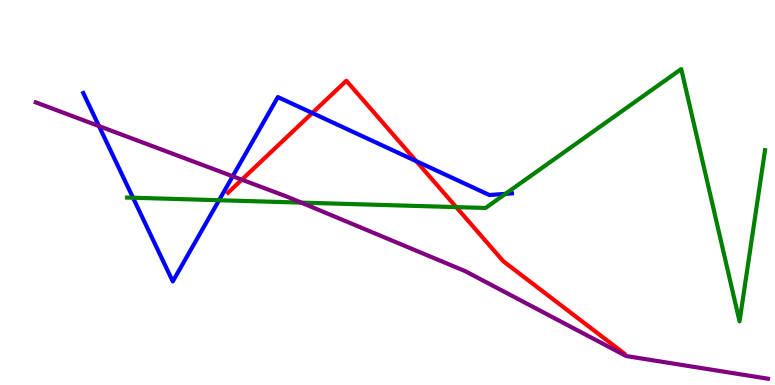[{'lines': ['blue', 'red'], 'intersections': [{'x': 4.03, 'y': 7.06}, {'x': 5.37, 'y': 5.81}]}, {'lines': ['green', 'red'], 'intersections': [{'x': 5.89, 'y': 4.62}]}, {'lines': ['purple', 'red'], 'intersections': [{'x': 3.12, 'y': 5.33}]}, {'lines': ['blue', 'green'], 'intersections': [{'x': 1.72, 'y': 4.86}, {'x': 2.83, 'y': 4.8}, {'x': 6.52, 'y': 4.97}]}, {'lines': ['blue', 'purple'], 'intersections': [{'x': 1.28, 'y': 6.73}, {'x': 3.0, 'y': 5.42}]}, {'lines': ['green', 'purple'], 'intersections': [{'x': 3.89, 'y': 4.74}]}]